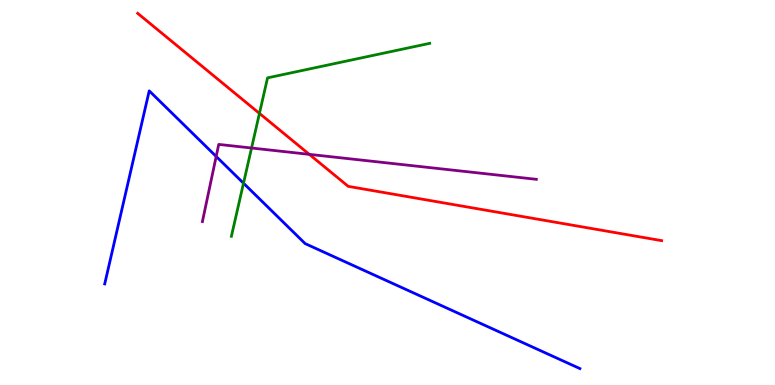[{'lines': ['blue', 'red'], 'intersections': []}, {'lines': ['green', 'red'], 'intersections': [{'x': 3.35, 'y': 7.05}]}, {'lines': ['purple', 'red'], 'intersections': [{'x': 3.99, 'y': 5.99}]}, {'lines': ['blue', 'green'], 'intersections': [{'x': 3.14, 'y': 5.24}]}, {'lines': ['blue', 'purple'], 'intersections': [{'x': 2.79, 'y': 5.94}]}, {'lines': ['green', 'purple'], 'intersections': [{'x': 3.25, 'y': 6.16}]}]